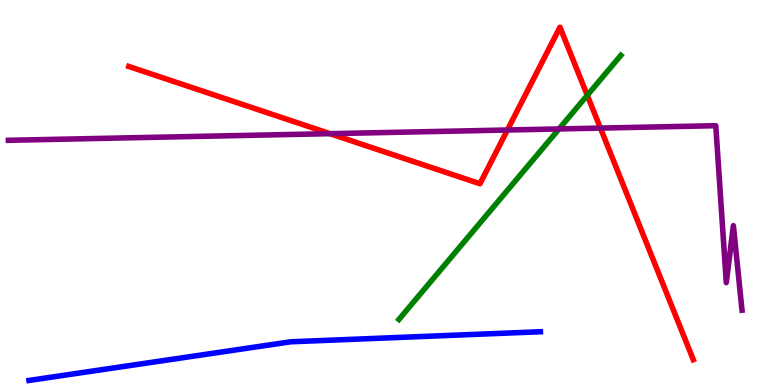[{'lines': ['blue', 'red'], 'intersections': []}, {'lines': ['green', 'red'], 'intersections': [{'x': 7.58, 'y': 7.52}]}, {'lines': ['purple', 'red'], 'intersections': [{'x': 4.26, 'y': 6.53}, {'x': 6.55, 'y': 6.62}, {'x': 7.75, 'y': 6.67}]}, {'lines': ['blue', 'green'], 'intersections': []}, {'lines': ['blue', 'purple'], 'intersections': []}, {'lines': ['green', 'purple'], 'intersections': [{'x': 7.21, 'y': 6.65}]}]